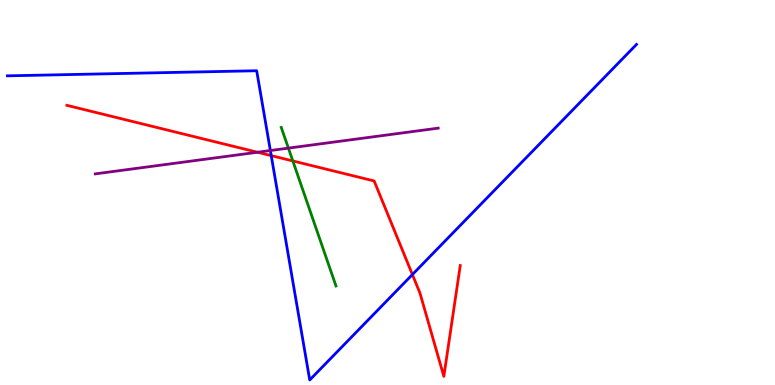[{'lines': ['blue', 'red'], 'intersections': [{'x': 3.5, 'y': 5.96}, {'x': 5.32, 'y': 2.87}]}, {'lines': ['green', 'red'], 'intersections': [{'x': 3.78, 'y': 5.82}]}, {'lines': ['purple', 'red'], 'intersections': [{'x': 3.32, 'y': 6.05}]}, {'lines': ['blue', 'green'], 'intersections': []}, {'lines': ['blue', 'purple'], 'intersections': [{'x': 3.49, 'y': 6.09}]}, {'lines': ['green', 'purple'], 'intersections': [{'x': 3.72, 'y': 6.15}]}]